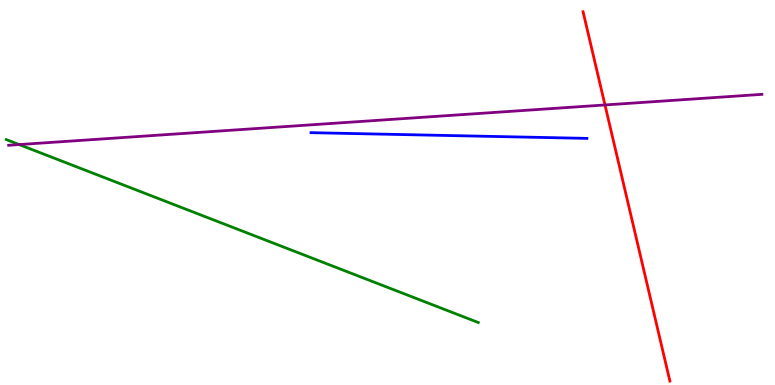[{'lines': ['blue', 'red'], 'intersections': []}, {'lines': ['green', 'red'], 'intersections': []}, {'lines': ['purple', 'red'], 'intersections': [{'x': 7.81, 'y': 7.27}]}, {'lines': ['blue', 'green'], 'intersections': []}, {'lines': ['blue', 'purple'], 'intersections': []}, {'lines': ['green', 'purple'], 'intersections': [{'x': 0.247, 'y': 6.25}]}]